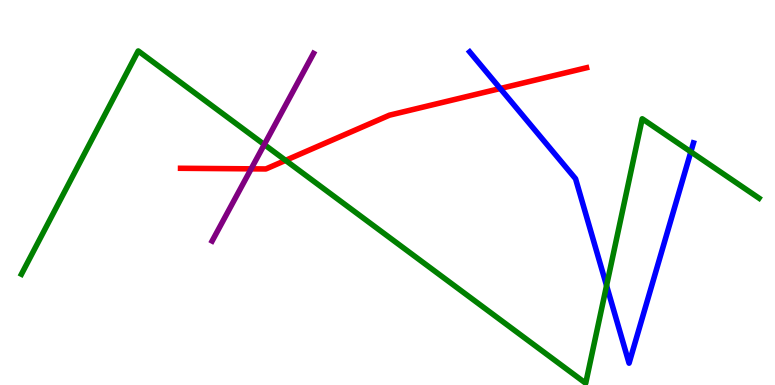[{'lines': ['blue', 'red'], 'intersections': [{'x': 6.45, 'y': 7.7}]}, {'lines': ['green', 'red'], 'intersections': [{'x': 3.69, 'y': 5.83}]}, {'lines': ['purple', 'red'], 'intersections': [{'x': 3.24, 'y': 5.61}]}, {'lines': ['blue', 'green'], 'intersections': [{'x': 7.83, 'y': 2.58}, {'x': 8.91, 'y': 6.06}]}, {'lines': ['blue', 'purple'], 'intersections': []}, {'lines': ['green', 'purple'], 'intersections': [{'x': 3.41, 'y': 6.25}]}]